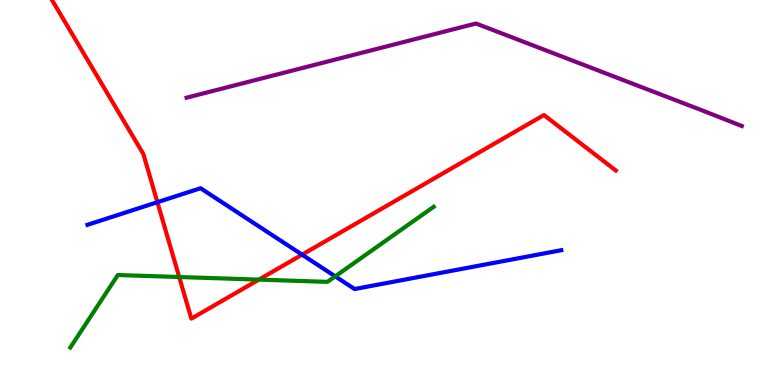[{'lines': ['blue', 'red'], 'intersections': [{'x': 2.03, 'y': 4.75}, {'x': 3.9, 'y': 3.39}]}, {'lines': ['green', 'red'], 'intersections': [{'x': 2.31, 'y': 2.8}, {'x': 3.34, 'y': 2.74}]}, {'lines': ['purple', 'red'], 'intersections': []}, {'lines': ['blue', 'green'], 'intersections': [{'x': 4.33, 'y': 2.82}]}, {'lines': ['blue', 'purple'], 'intersections': []}, {'lines': ['green', 'purple'], 'intersections': []}]